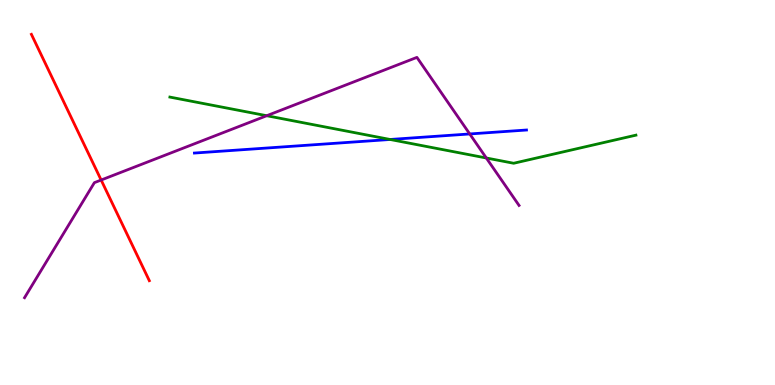[{'lines': ['blue', 'red'], 'intersections': []}, {'lines': ['green', 'red'], 'intersections': []}, {'lines': ['purple', 'red'], 'intersections': [{'x': 1.31, 'y': 5.32}]}, {'lines': ['blue', 'green'], 'intersections': [{'x': 5.03, 'y': 6.38}]}, {'lines': ['blue', 'purple'], 'intersections': [{'x': 6.06, 'y': 6.52}]}, {'lines': ['green', 'purple'], 'intersections': [{'x': 3.44, 'y': 6.99}, {'x': 6.28, 'y': 5.9}]}]